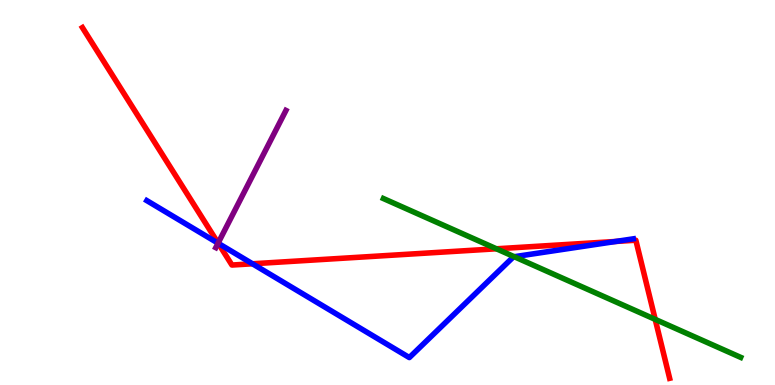[{'lines': ['blue', 'red'], 'intersections': [{'x': 2.82, 'y': 3.68}, {'x': 3.26, 'y': 3.15}, {'x': 7.94, 'y': 3.73}]}, {'lines': ['green', 'red'], 'intersections': [{'x': 6.41, 'y': 3.54}, {'x': 8.45, 'y': 1.7}]}, {'lines': ['purple', 'red'], 'intersections': [{'x': 2.81, 'y': 3.69}]}, {'lines': ['blue', 'green'], 'intersections': [{'x': 6.64, 'y': 3.33}]}, {'lines': ['blue', 'purple'], 'intersections': [{'x': 2.81, 'y': 3.68}]}, {'lines': ['green', 'purple'], 'intersections': []}]